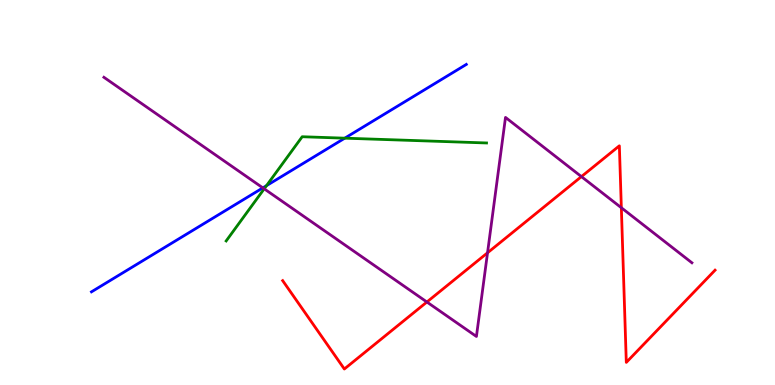[{'lines': ['blue', 'red'], 'intersections': []}, {'lines': ['green', 'red'], 'intersections': []}, {'lines': ['purple', 'red'], 'intersections': [{'x': 5.51, 'y': 2.16}, {'x': 6.29, 'y': 3.43}, {'x': 7.5, 'y': 5.41}, {'x': 8.02, 'y': 4.6}]}, {'lines': ['blue', 'green'], 'intersections': [{'x': 3.44, 'y': 5.18}, {'x': 4.45, 'y': 6.41}]}, {'lines': ['blue', 'purple'], 'intersections': [{'x': 3.39, 'y': 5.12}]}, {'lines': ['green', 'purple'], 'intersections': [{'x': 3.41, 'y': 5.1}]}]